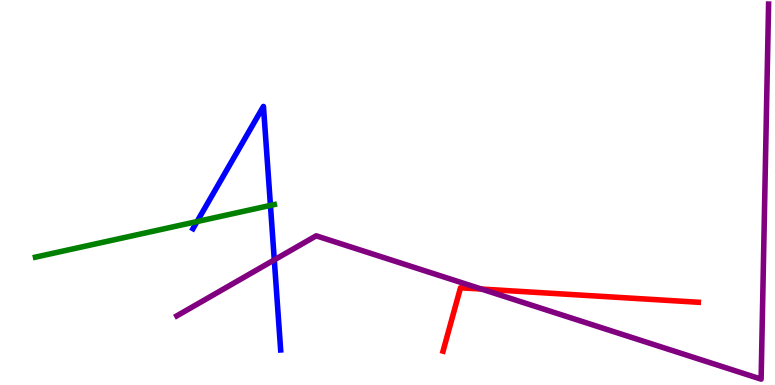[{'lines': ['blue', 'red'], 'intersections': []}, {'lines': ['green', 'red'], 'intersections': []}, {'lines': ['purple', 'red'], 'intersections': [{'x': 6.21, 'y': 2.49}]}, {'lines': ['blue', 'green'], 'intersections': [{'x': 2.54, 'y': 4.25}, {'x': 3.49, 'y': 4.67}]}, {'lines': ['blue', 'purple'], 'intersections': [{'x': 3.54, 'y': 3.25}]}, {'lines': ['green', 'purple'], 'intersections': []}]